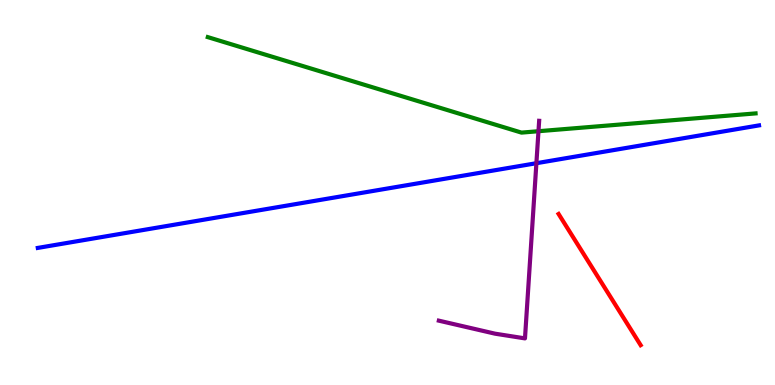[{'lines': ['blue', 'red'], 'intersections': []}, {'lines': ['green', 'red'], 'intersections': []}, {'lines': ['purple', 'red'], 'intersections': []}, {'lines': ['blue', 'green'], 'intersections': []}, {'lines': ['blue', 'purple'], 'intersections': [{'x': 6.92, 'y': 5.76}]}, {'lines': ['green', 'purple'], 'intersections': [{'x': 6.95, 'y': 6.59}]}]